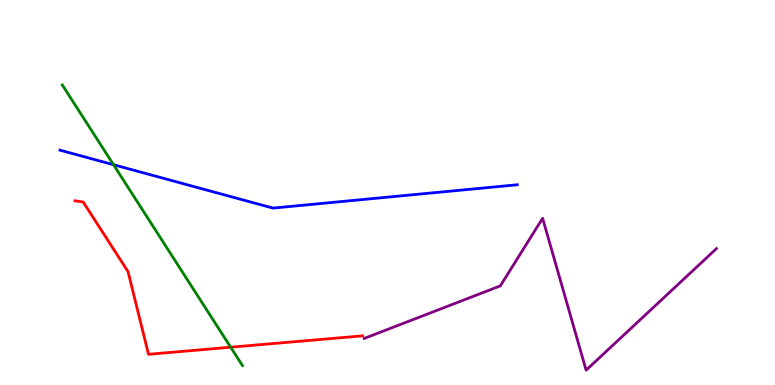[{'lines': ['blue', 'red'], 'intersections': []}, {'lines': ['green', 'red'], 'intersections': [{'x': 2.98, 'y': 0.981}]}, {'lines': ['purple', 'red'], 'intersections': []}, {'lines': ['blue', 'green'], 'intersections': [{'x': 1.46, 'y': 5.72}]}, {'lines': ['blue', 'purple'], 'intersections': []}, {'lines': ['green', 'purple'], 'intersections': []}]